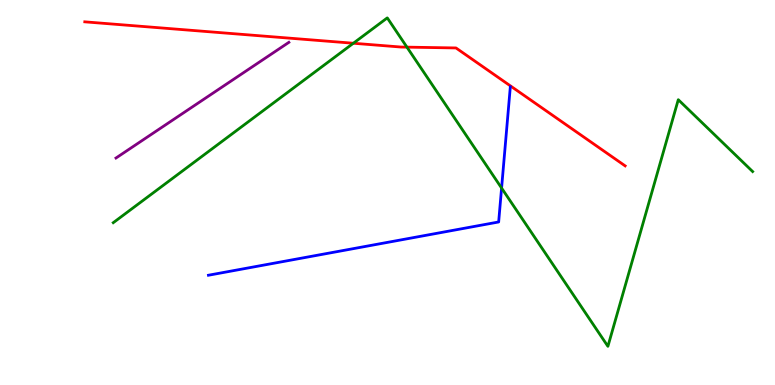[{'lines': ['blue', 'red'], 'intersections': []}, {'lines': ['green', 'red'], 'intersections': [{'x': 4.56, 'y': 8.88}, {'x': 5.25, 'y': 8.78}]}, {'lines': ['purple', 'red'], 'intersections': []}, {'lines': ['blue', 'green'], 'intersections': [{'x': 6.47, 'y': 5.12}]}, {'lines': ['blue', 'purple'], 'intersections': []}, {'lines': ['green', 'purple'], 'intersections': []}]